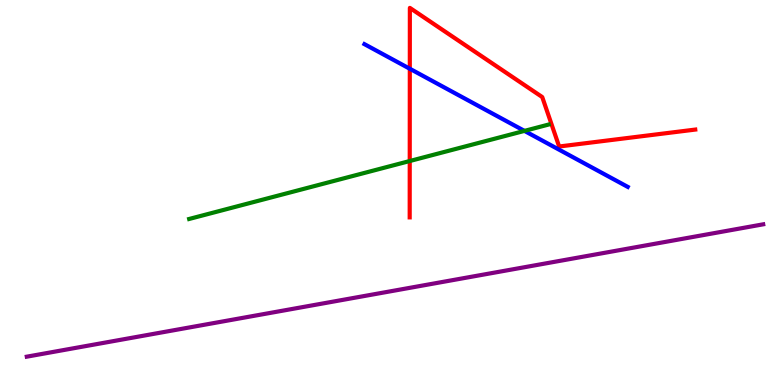[{'lines': ['blue', 'red'], 'intersections': [{'x': 5.29, 'y': 8.21}]}, {'lines': ['green', 'red'], 'intersections': [{'x': 5.29, 'y': 5.82}]}, {'lines': ['purple', 'red'], 'intersections': []}, {'lines': ['blue', 'green'], 'intersections': [{'x': 6.77, 'y': 6.6}]}, {'lines': ['blue', 'purple'], 'intersections': []}, {'lines': ['green', 'purple'], 'intersections': []}]